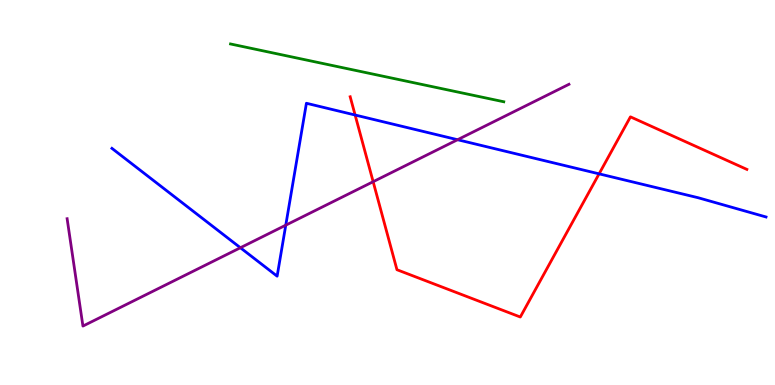[{'lines': ['blue', 'red'], 'intersections': [{'x': 4.58, 'y': 7.01}, {'x': 7.73, 'y': 5.48}]}, {'lines': ['green', 'red'], 'intersections': []}, {'lines': ['purple', 'red'], 'intersections': [{'x': 4.81, 'y': 5.28}]}, {'lines': ['blue', 'green'], 'intersections': []}, {'lines': ['blue', 'purple'], 'intersections': [{'x': 3.1, 'y': 3.57}, {'x': 3.69, 'y': 4.15}, {'x': 5.9, 'y': 6.37}]}, {'lines': ['green', 'purple'], 'intersections': []}]